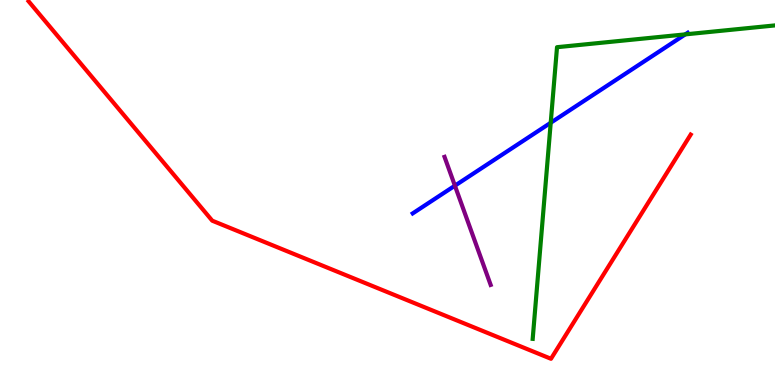[{'lines': ['blue', 'red'], 'intersections': []}, {'lines': ['green', 'red'], 'intersections': []}, {'lines': ['purple', 'red'], 'intersections': []}, {'lines': ['blue', 'green'], 'intersections': [{'x': 7.11, 'y': 6.81}, {'x': 8.84, 'y': 9.11}]}, {'lines': ['blue', 'purple'], 'intersections': [{'x': 5.87, 'y': 5.18}]}, {'lines': ['green', 'purple'], 'intersections': []}]